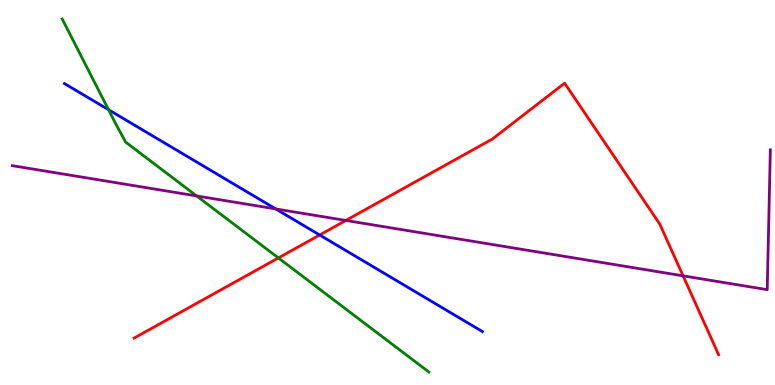[{'lines': ['blue', 'red'], 'intersections': [{'x': 4.12, 'y': 3.9}]}, {'lines': ['green', 'red'], 'intersections': [{'x': 3.59, 'y': 3.3}]}, {'lines': ['purple', 'red'], 'intersections': [{'x': 4.46, 'y': 4.27}, {'x': 8.81, 'y': 2.84}]}, {'lines': ['blue', 'green'], 'intersections': [{'x': 1.4, 'y': 7.15}]}, {'lines': ['blue', 'purple'], 'intersections': [{'x': 3.56, 'y': 4.57}]}, {'lines': ['green', 'purple'], 'intersections': [{'x': 2.54, 'y': 4.91}]}]